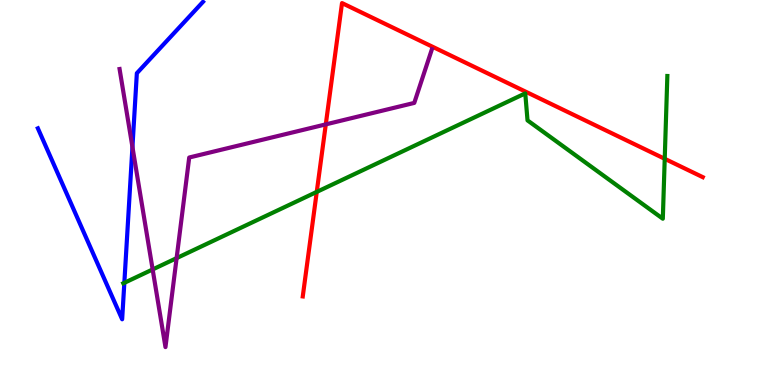[{'lines': ['blue', 'red'], 'intersections': []}, {'lines': ['green', 'red'], 'intersections': [{'x': 4.09, 'y': 5.02}, {'x': 8.58, 'y': 5.88}]}, {'lines': ['purple', 'red'], 'intersections': [{'x': 4.2, 'y': 6.77}]}, {'lines': ['blue', 'green'], 'intersections': [{'x': 1.6, 'y': 2.65}]}, {'lines': ['blue', 'purple'], 'intersections': [{'x': 1.71, 'y': 6.18}]}, {'lines': ['green', 'purple'], 'intersections': [{'x': 1.97, 'y': 3.0}, {'x': 2.28, 'y': 3.3}]}]